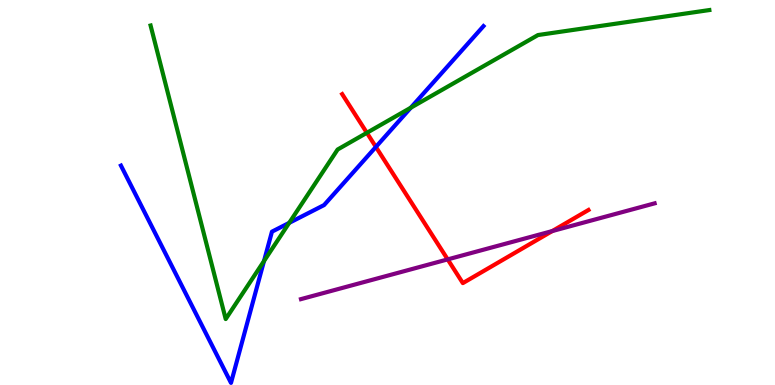[{'lines': ['blue', 'red'], 'intersections': [{'x': 4.85, 'y': 6.18}]}, {'lines': ['green', 'red'], 'intersections': [{'x': 4.73, 'y': 6.55}]}, {'lines': ['purple', 'red'], 'intersections': [{'x': 5.78, 'y': 3.26}, {'x': 7.13, 'y': 4.0}]}, {'lines': ['blue', 'green'], 'intersections': [{'x': 3.41, 'y': 3.22}, {'x': 3.73, 'y': 4.21}, {'x': 5.3, 'y': 7.2}]}, {'lines': ['blue', 'purple'], 'intersections': []}, {'lines': ['green', 'purple'], 'intersections': []}]